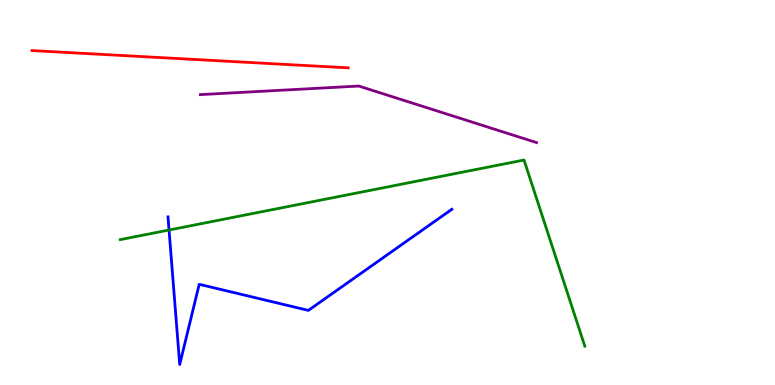[{'lines': ['blue', 'red'], 'intersections': []}, {'lines': ['green', 'red'], 'intersections': []}, {'lines': ['purple', 'red'], 'intersections': []}, {'lines': ['blue', 'green'], 'intersections': [{'x': 2.18, 'y': 4.03}]}, {'lines': ['blue', 'purple'], 'intersections': []}, {'lines': ['green', 'purple'], 'intersections': []}]